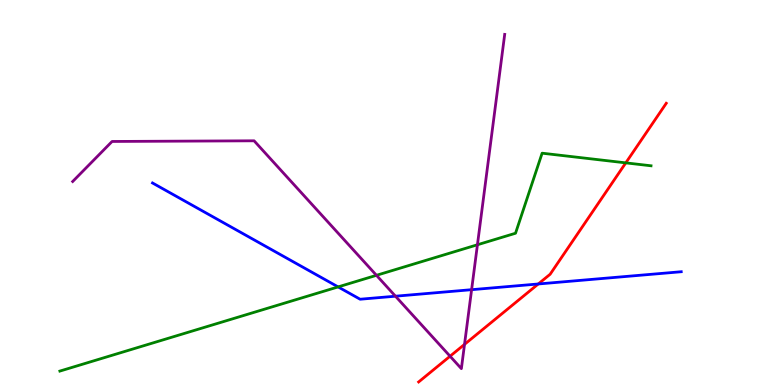[{'lines': ['blue', 'red'], 'intersections': [{'x': 6.95, 'y': 2.62}]}, {'lines': ['green', 'red'], 'intersections': [{'x': 8.07, 'y': 5.77}]}, {'lines': ['purple', 'red'], 'intersections': [{'x': 5.81, 'y': 0.748}, {'x': 5.99, 'y': 1.06}]}, {'lines': ['blue', 'green'], 'intersections': [{'x': 4.36, 'y': 2.55}]}, {'lines': ['blue', 'purple'], 'intersections': [{'x': 5.1, 'y': 2.31}, {'x': 6.09, 'y': 2.48}]}, {'lines': ['green', 'purple'], 'intersections': [{'x': 4.86, 'y': 2.85}, {'x': 6.16, 'y': 3.64}]}]